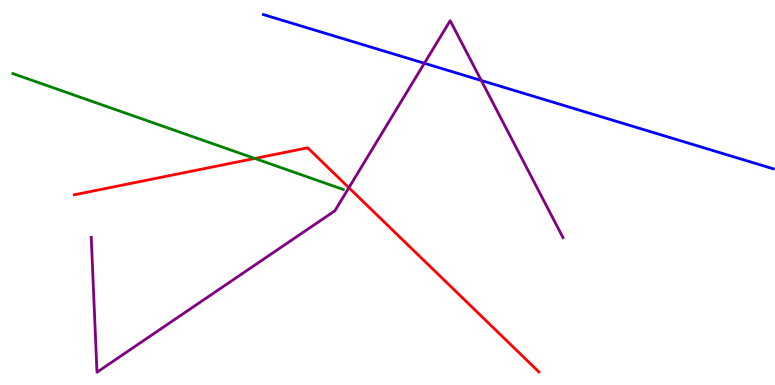[{'lines': ['blue', 'red'], 'intersections': []}, {'lines': ['green', 'red'], 'intersections': [{'x': 3.29, 'y': 5.88}]}, {'lines': ['purple', 'red'], 'intersections': [{'x': 4.5, 'y': 5.12}]}, {'lines': ['blue', 'green'], 'intersections': []}, {'lines': ['blue', 'purple'], 'intersections': [{'x': 5.48, 'y': 8.36}, {'x': 6.21, 'y': 7.91}]}, {'lines': ['green', 'purple'], 'intersections': []}]